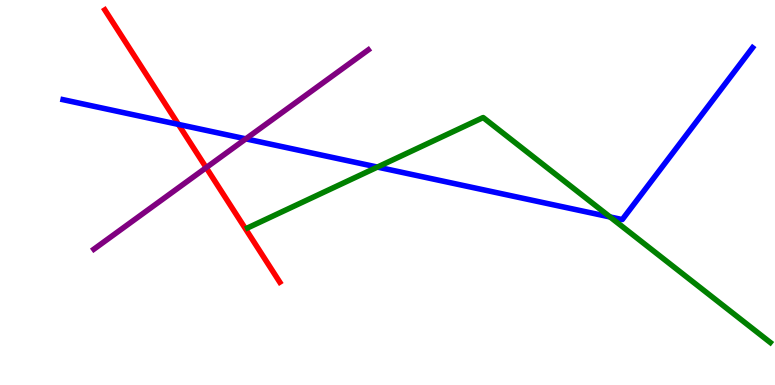[{'lines': ['blue', 'red'], 'intersections': [{'x': 2.3, 'y': 6.77}]}, {'lines': ['green', 'red'], 'intersections': []}, {'lines': ['purple', 'red'], 'intersections': [{'x': 2.66, 'y': 5.65}]}, {'lines': ['blue', 'green'], 'intersections': [{'x': 4.87, 'y': 5.66}, {'x': 7.87, 'y': 4.36}]}, {'lines': ['blue', 'purple'], 'intersections': [{'x': 3.17, 'y': 6.39}]}, {'lines': ['green', 'purple'], 'intersections': []}]